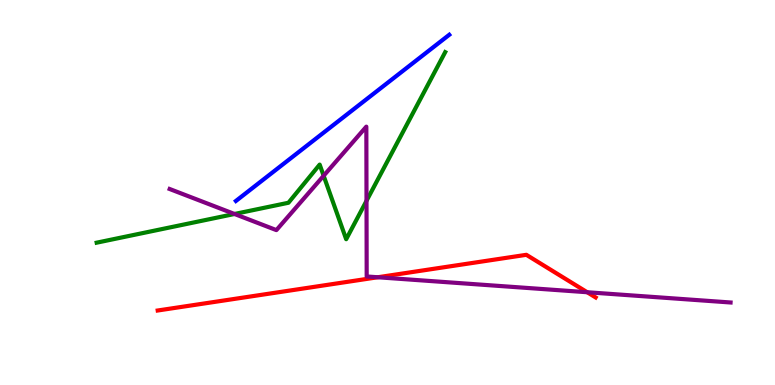[{'lines': ['blue', 'red'], 'intersections': []}, {'lines': ['green', 'red'], 'intersections': []}, {'lines': ['purple', 'red'], 'intersections': [{'x': 4.87, 'y': 2.8}, {'x': 7.58, 'y': 2.41}]}, {'lines': ['blue', 'green'], 'intersections': []}, {'lines': ['blue', 'purple'], 'intersections': []}, {'lines': ['green', 'purple'], 'intersections': [{'x': 3.03, 'y': 4.44}, {'x': 4.18, 'y': 5.43}, {'x': 4.73, 'y': 4.78}]}]